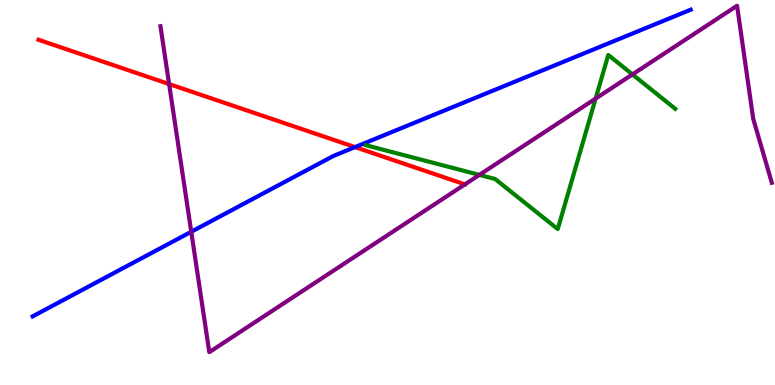[{'lines': ['blue', 'red'], 'intersections': [{'x': 4.58, 'y': 6.18}]}, {'lines': ['green', 'red'], 'intersections': []}, {'lines': ['purple', 'red'], 'intersections': [{'x': 2.18, 'y': 7.82}, {'x': 6.0, 'y': 5.21}]}, {'lines': ['blue', 'green'], 'intersections': []}, {'lines': ['blue', 'purple'], 'intersections': [{'x': 2.47, 'y': 3.98}]}, {'lines': ['green', 'purple'], 'intersections': [{'x': 6.19, 'y': 5.46}, {'x': 7.69, 'y': 7.44}, {'x': 8.16, 'y': 8.07}]}]